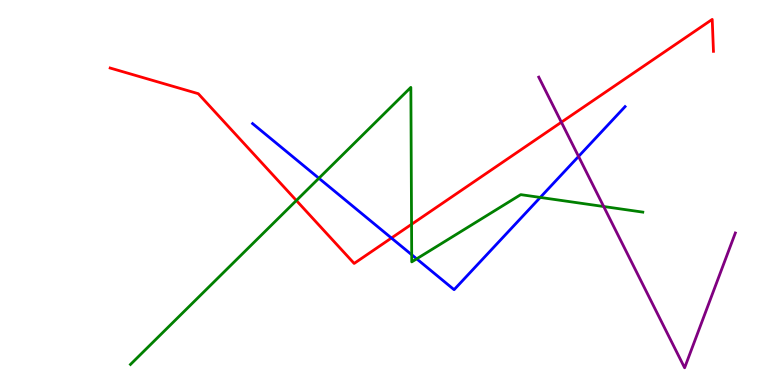[{'lines': ['blue', 'red'], 'intersections': [{'x': 5.05, 'y': 3.82}]}, {'lines': ['green', 'red'], 'intersections': [{'x': 3.82, 'y': 4.79}, {'x': 5.31, 'y': 4.17}]}, {'lines': ['purple', 'red'], 'intersections': [{'x': 7.24, 'y': 6.83}]}, {'lines': ['blue', 'green'], 'intersections': [{'x': 4.11, 'y': 5.37}, {'x': 5.31, 'y': 3.38}, {'x': 5.38, 'y': 3.28}, {'x': 6.97, 'y': 4.87}]}, {'lines': ['blue', 'purple'], 'intersections': [{'x': 7.47, 'y': 5.94}]}, {'lines': ['green', 'purple'], 'intersections': [{'x': 7.79, 'y': 4.64}]}]